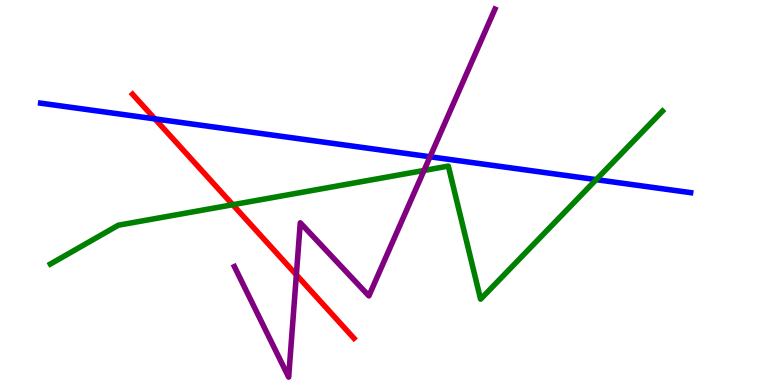[{'lines': ['blue', 'red'], 'intersections': [{'x': 2.0, 'y': 6.91}]}, {'lines': ['green', 'red'], 'intersections': [{'x': 3.0, 'y': 4.68}]}, {'lines': ['purple', 'red'], 'intersections': [{'x': 3.82, 'y': 2.86}]}, {'lines': ['blue', 'green'], 'intersections': [{'x': 7.69, 'y': 5.33}]}, {'lines': ['blue', 'purple'], 'intersections': [{'x': 5.55, 'y': 5.93}]}, {'lines': ['green', 'purple'], 'intersections': [{'x': 5.47, 'y': 5.57}]}]